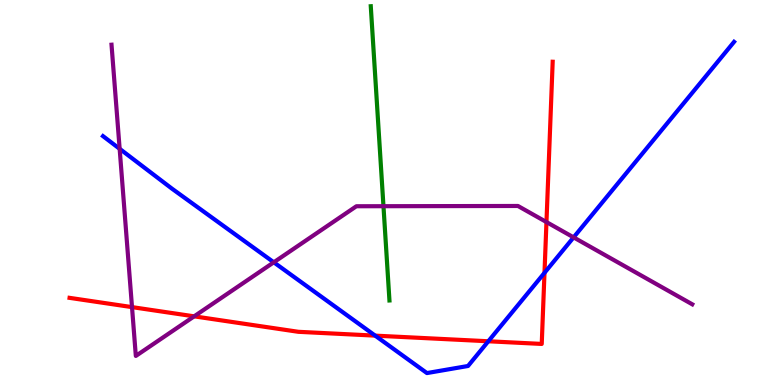[{'lines': ['blue', 'red'], 'intersections': [{'x': 4.84, 'y': 1.28}, {'x': 6.3, 'y': 1.14}, {'x': 7.03, 'y': 2.91}]}, {'lines': ['green', 'red'], 'intersections': []}, {'lines': ['purple', 'red'], 'intersections': [{'x': 1.7, 'y': 2.02}, {'x': 2.51, 'y': 1.78}, {'x': 7.05, 'y': 4.23}]}, {'lines': ['blue', 'green'], 'intersections': []}, {'lines': ['blue', 'purple'], 'intersections': [{'x': 1.54, 'y': 6.13}, {'x': 3.53, 'y': 3.19}, {'x': 7.4, 'y': 3.83}]}, {'lines': ['green', 'purple'], 'intersections': [{'x': 4.95, 'y': 4.64}]}]